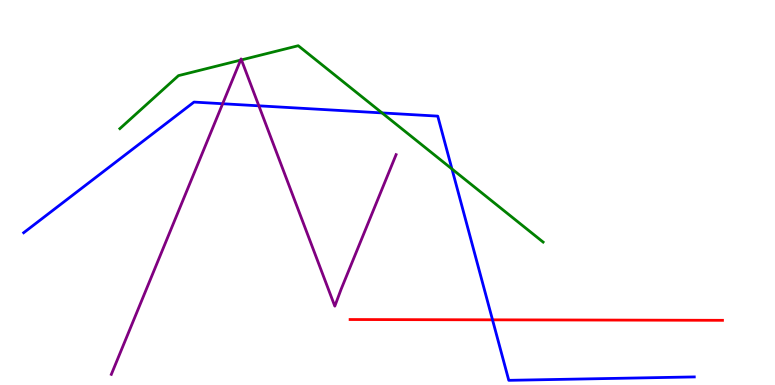[{'lines': ['blue', 'red'], 'intersections': [{'x': 6.36, 'y': 1.69}]}, {'lines': ['green', 'red'], 'intersections': []}, {'lines': ['purple', 'red'], 'intersections': []}, {'lines': ['blue', 'green'], 'intersections': [{'x': 4.93, 'y': 7.07}, {'x': 5.83, 'y': 5.61}]}, {'lines': ['blue', 'purple'], 'intersections': [{'x': 2.87, 'y': 7.31}, {'x': 3.34, 'y': 7.25}]}, {'lines': ['green', 'purple'], 'intersections': [{'x': 3.1, 'y': 8.44}, {'x': 3.12, 'y': 8.44}]}]